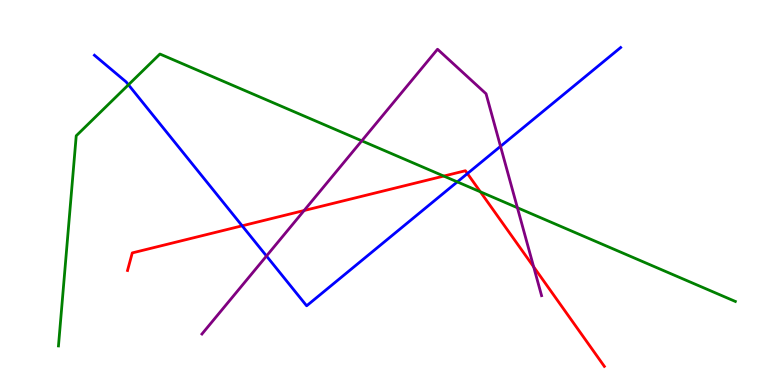[{'lines': ['blue', 'red'], 'intersections': [{'x': 3.12, 'y': 4.13}, {'x': 6.03, 'y': 5.49}]}, {'lines': ['green', 'red'], 'intersections': [{'x': 5.73, 'y': 5.43}, {'x': 6.2, 'y': 5.02}]}, {'lines': ['purple', 'red'], 'intersections': [{'x': 3.92, 'y': 4.53}, {'x': 6.89, 'y': 3.07}]}, {'lines': ['blue', 'green'], 'intersections': [{'x': 1.66, 'y': 7.8}, {'x': 5.9, 'y': 5.28}]}, {'lines': ['blue', 'purple'], 'intersections': [{'x': 3.44, 'y': 3.35}, {'x': 6.46, 'y': 6.2}]}, {'lines': ['green', 'purple'], 'intersections': [{'x': 4.67, 'y': 6.34}, {'x': 6.68, 'y': 4.6}]}]